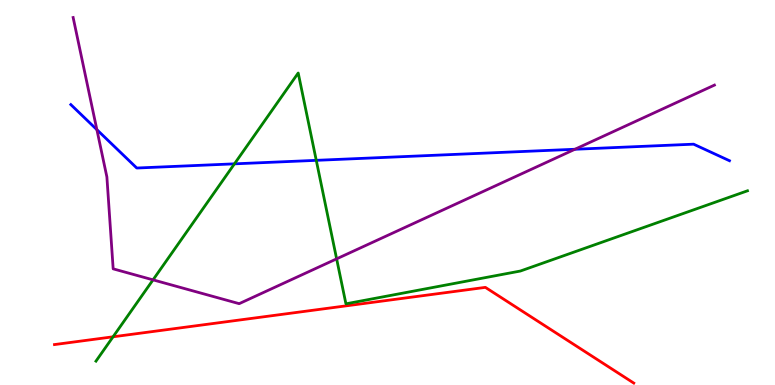[{'lines': ['blue', 'red'], 'intersections': []}, {'lines': ['green', 'red'], 'intersections': [{'x': 1.46, 'y': 1.25}]}, {'lines': ['purple', 'red'], 'intersections': []}, {'lines': ['blue', 'green'], 'intersections': [{'x': 3.03, 'y': 5.74}, {'x': 4.08, 'y': 5.84}]}, {'lines': ['blue', 'purple'], 'intersections': [{'x': 1.25, 'y': 6.63}, {'x': 7.42, 'y': 6.12}]}, {'lines': ['green', 'purple'], 'intersections': [{'x': 1.97, 'y': 2.73}, {'x': 4.34, 'y': 3.28}]}]